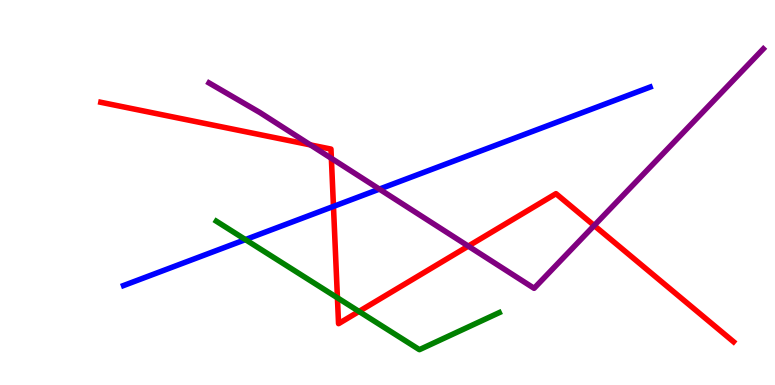[{'lines': ['blue', 'red'], 'intersections': [{'x': 4.3, 'y': 4.64}]}, {'lines': ['green', 'red'], 'intersections': [{'x': 4.35, 'y': 2.26}, {'x': 4.63, 'y': 1.91}]}, {'lines': ['purple', 'red'], 'intersections': [{'x': 4.01, 'y': 6.24}, {'x': 4.28, 'y': 5.89}, {'x': 6.04, 'y': 3.61}, {'x': 7.67, 'y': 4.14}]}, {'lines': ['blue', 'green'], 'intersections': [{'x': 3.17, 'y': 3.78}]}, {'lines': ['blue', 'purple'], 'intersections': [{'x': 4.9, 'y': 5.09}]}, {'lines': ['green', 'purple'], 'intersections': []}]